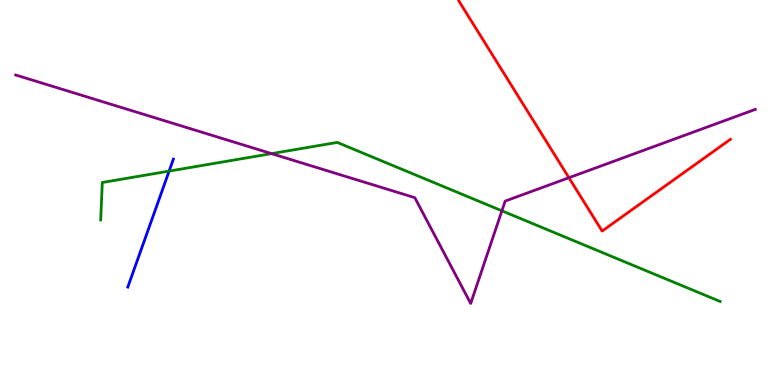[{'lines': ['blue', 'red'], 'intersections': []}, {'lines': ['green', 'red'], 'intersections': []}, {'lines': ['purple', 'red'], 'intersections': [{'x': 7.34, 'y': 5.38}]}, {'lines': ['blue', 'green'], 'intersections': [{'x': 2.18, 'y': 5.56}]}, {'lines': ['blue', 'purple'], 'intersections': []}, {'lines': ['green', 'purple'], 'intersections': [{'x': 3.5, 'y': 6.01}, {'x': 6.48, 'y': 4.52}]}]